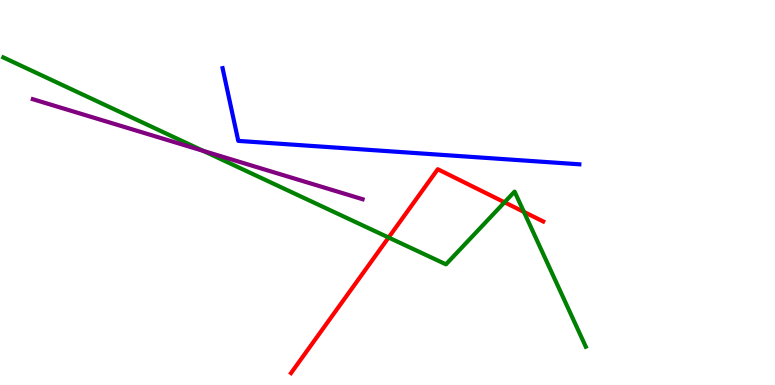[{'lines': ['blue', 'red'], 'intersections': []}, {'lines': ['green', 'red'], 'intersections': [{'x': 5.01, 'y': 3.83}, {'x': 6.51, 'y': 4.75}, {'x': 6.76, 'y': 4.5}]}, {'lines': ['purple', 'red'], 'intersections': []}, {'lines': ['blue', 'green'], 'intersections': []}, {'lines': ['blue', 'purple'], 'intersections': []}, {'lines': ['green', 'purple'], 'intersections': [{'x': 2.62, 'y': 6.08}]}]